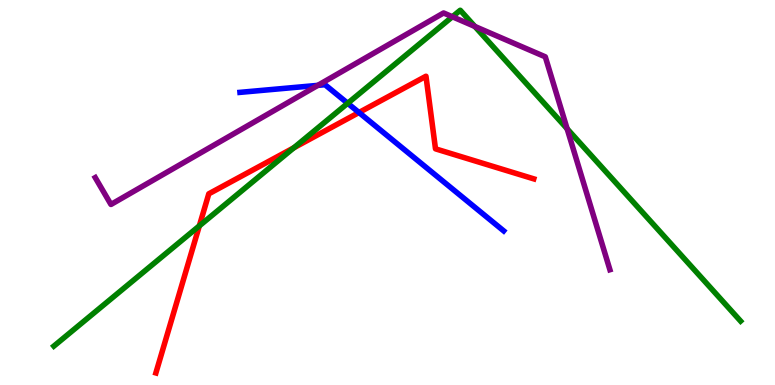[{'lines': ['blue', 'red'], 'intersections': [{'x': 4.63, 'y': 7.08}]}, {'lines': ['green', 'red'], 'intersections': [{'x': 2.57, 'y': 4.13}, {'x': 3.79, 'y': 6.16}]}, {'lines': ['purple', 'red'], 'intersections': []}, {'lines': ['blue', 'green'], 'intersections': [{'x': 4.49, 'y': 7.32}]}, {'lines': ['blue', 'purple'], 'intersections': [{'x': 4.1, 'y': 7.78}]}, {'lines': ['green', 'purple'], 'intersections': [{'x': 5.84, 'y': 9.56}, {'x': 6.13, 'y': 9.31}, {'x': 7.32, 'y': 6.66}]}]